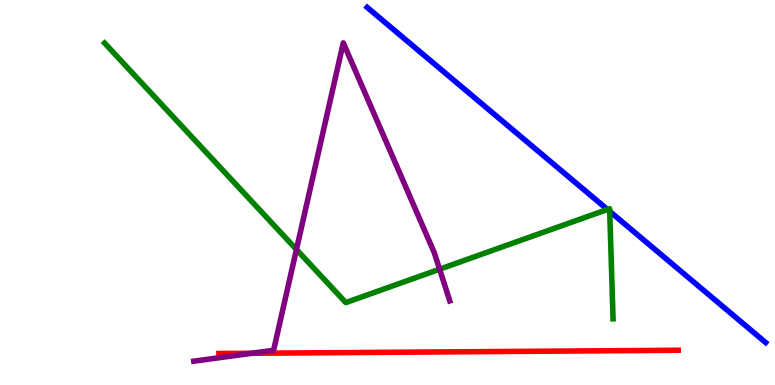[{'lines': ['blue', 'red'], 'intersections': []}, {'lines': ['green', 'red'], 'intersections': []}, {'lines': ['purple', 'red'], 'intersections': [{'x': 3.25, 'y': 0.824}]}, {'lines': ['blue', 'green'], 'intersections': [{'x': 7.84, 'y': 4.56}, {'x': 7.87, 'y': 4.51}]}, {'lines': ['blue', 'purple'], 'intersections': []}, {'lines': ['green', 'purple'], 'intersections': [{'x': 3.83, 'y': 3.52}, {'x': 5.67, 'y': 3.01}]}]